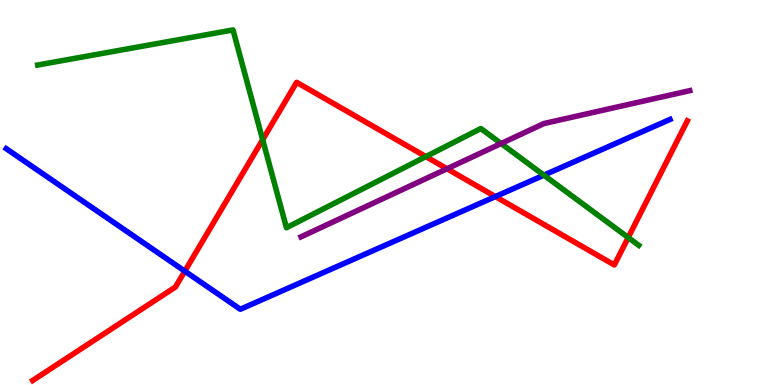[{'lines': ['blue', 'red'], 'intersections': [{'x': 2.38, 'y': 2.96}, {'x': 6.39, 'y': 4.89}]}, {'lines': ['green', 'red'], 'intersections': [{'x': 3.39, 'y': 6.37}, {'x': 5.49, 'y': 5.93}, {'x': 8.11, 'y': 3.83}]}, {'lines': ['purple', 'red'], 'intersections': [{'x': 5.77, 'y': 5.62}]}, {'lines': ['blue', 'green'], 'intersections': [{'x': 7.02, 'y': 5.45}]}, {'lines': ['blue', 'purple'], 'intersections': []}, {'lines': ['green', 'purple'], 'intersections': [{'x': 6.47, 'y': 6.27}]}]